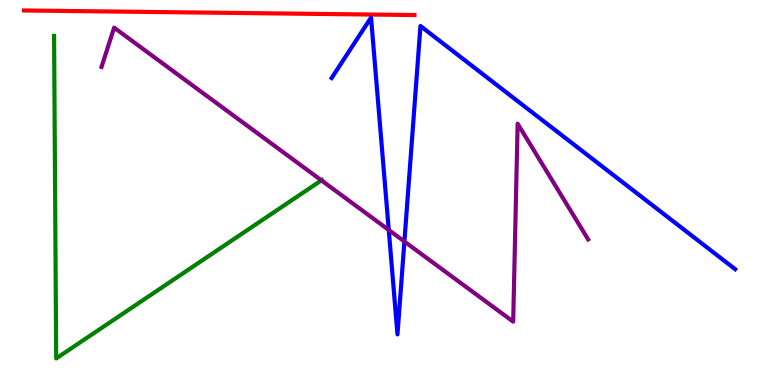[{'lines': ['blue', 'red'], 'intersections': []}, {'lines': ['green', 'red'], 'intersections': []}, {'lines': ['purple', 'red'], 'intersections': []}, {'lines': ['blue', 'green'], 'intersections': []}, {'lines': ['blue', 'purple'], 'intersections': [{'x': 5.02, 'y': 4.03}, {'x': 5.22, 'y': 3.73}]}, {'lines': ['green', 'purple'], 'intersections': [{'x': 4.15, 'y': 5.32}]}]